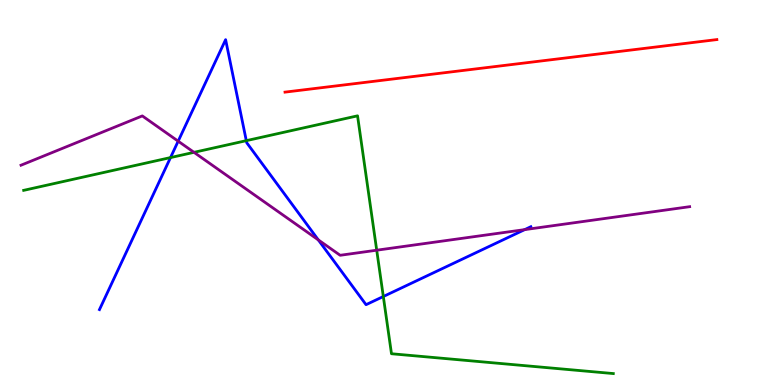[{'lines': ['blue', 'red'], 'intersections': []}, {'lines': ['green', 'red'], 'intersections': []}, {'lines': ['purple', 'red'], 'intersections': []}, {'lines': ['blue', 'green'], 'intersections': [{'x': 2.2, 'y': 5.91}, {'x': 3.18, 'y': 6.35}, {'x': 4.95, 'y': 2.3}]}, {'lines': ['blue', 'purple'], 'intersections': [{'x': 2.3, 'y': 6.33}, {'x': 4.11, 'y': 3.77}, {'x': 6.77, 'y': 4.04}]}, {'lines': ['green', 'purple'], 'intersections': [{'x': 2.5, 'y': 6.04}, {'x': 4.86, 'y': 3.5}]}]